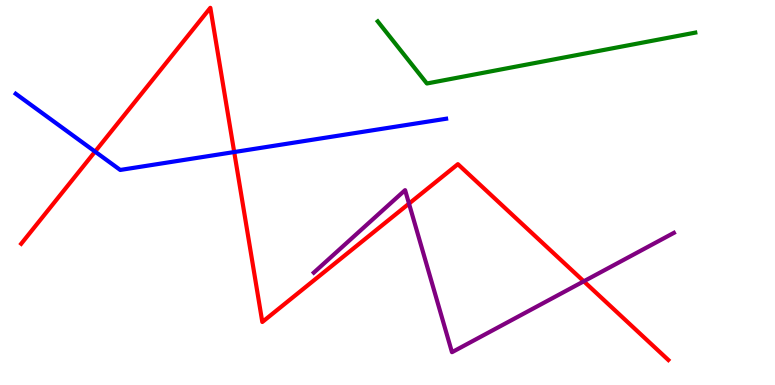[{'lines': ['blue', 'red'], 'intersections': [{'x': 1.23, 'y': 6.06}, {'x': 3.02, 'y': 6.05}]}, {'lines': ['green', 'red'], 'intersections': []}, {'lines': ['purple', 'red'], 'intersections': [{'x': 5.28, 'y': 4.71}, {'x': 7.53, 'y': 2.69}]}, {'lines': ['blue', 'green'], 'intersections': []}, {'lines': ['blue', 'purple'], 'intersections': []}, {'lines': ['green', 'purple'], 'intersections': []}]